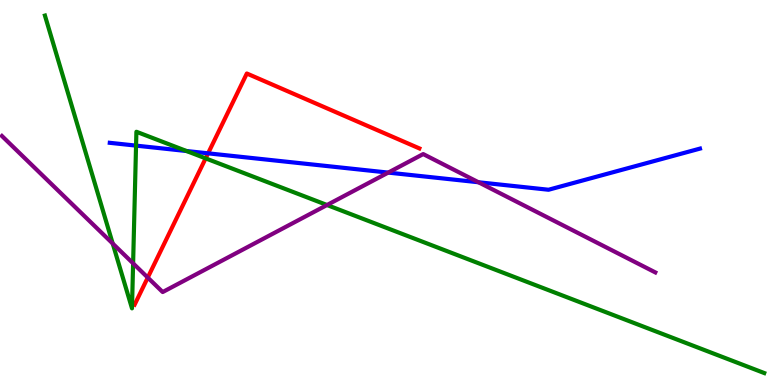[{'lines': ['blue', 'red'], 'intersections': [{'x': 2.69, 'y': 6.02}]}, {'lines': ['green', 'red'], 'intersections': [{'x': 2.65, 'y': 5.89}]}, {'lines': ['purple', 'red'], 'intersections': [{'x': 1.91, 'y': 2.79}]}, {'lines': ['blue', 'green'], 'intersections': [{'x': 1.76, 'y': 6.22}, {'x': 2.41, 'y': 6.08}]}, {'lines': ['blue', 'purple'], 'intersections': [{'x': 5.01, 'y': 5.52}, {'x': 6.17, 'y': 5.27}]}, {'lines': ['green', 'purple'], 'intersections': [{'x': 1.45, 'y': 3.67}, {'x': 1.72, 'y': 3.16}, {'x': 4.22, 'y': 4.68}]}]